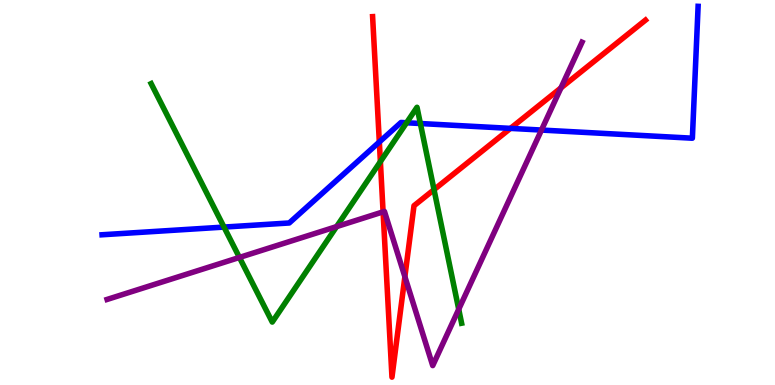[{'lines': ['blue', 'red'], 'intersections': [{'x': 4.89, 'y': 6.31}, {'x': 6.59, 'y': 6.67}]}, {'lines': ['green', 'red'], 'intersections': [{'x': 4.91, 'y': 5.8}, {'x': 5.6, 'y': 5.07}]}, {'lines': ['purple', 'red'], 'intersections': [{'x': 4.94, 'y': 4.5}, {'x': 5.22, 'y': 2.81}, {'x': 7.24, 'y': 7.72}]}, {'lines': ['blue', 'green'], 'intersections': [{'x': 2.89, 'y': 4.1}, {'x': 5.25, 'y': 6.81}, {'x': 5.42, 'y': 6.79}]}, {'lines': ['blue', 'purple'], 'intersections': [{'x': 6.99, 'y': 6.62}]}, {'lines': ['green', 'purple'], 'intersections': [{'x': 3.09, 'y': 3.31}, {'x': 4.34, 'y': 4.11}, {'x': 5.92, 'y': 1.97}]}]